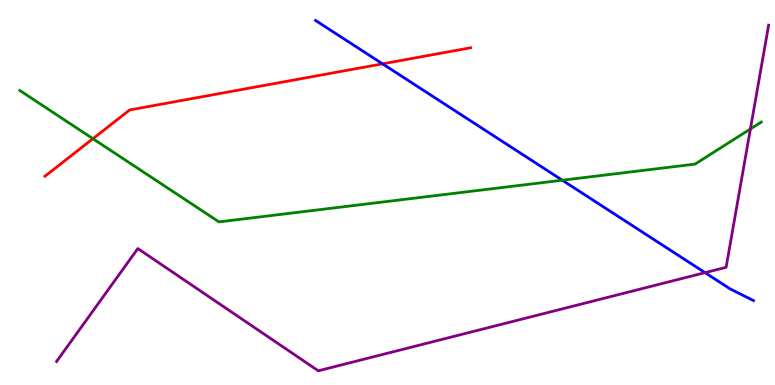[{'lines': ['blue', 'red'], 'intersections': [{'x': 4.94, 'y': 8.34}]}, {'lines': ['green', 'red'], 'intersections': [{'x': 1.2, 'y': 6.4}]}, {'lines': ['purple', 'red'], 'intersections': []}, {'lines': ['blue', 'green'], 'intersections': [{'x': 7.26, 'y': 5.32}]}, {'lines': ['blue', 'purple'], 'intersections': [{'x': 9.1, 'y': 2.92}]}, {'lines': ['green', 'purple'], 'intersections': [{'x': 9.68, 'y': 6.65}]}]